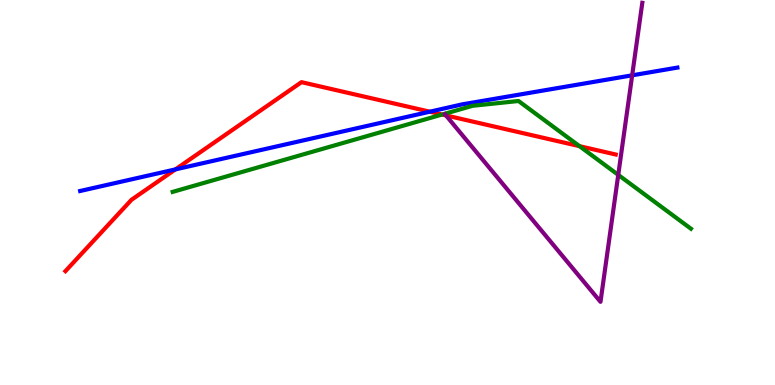[{'lines': ['blue', 'red'], 'intersections': [{'x': 2.26, 'y': 5.6}, {'x': 5.55, 'y': 7.1}]}, {'lines': ['green', 'red'], 'intersections': [{'x': 5.7, 'y': 7.03}, {'x': 7.48, 'y': 6.2}]}, {'lines': ['purple', 'red'], 'intersections': [{'x': 5.75, 'y': 7.0}]}, {'lines': ['blue', 'green'], 'intersections': []}, {'lines': ['blue', 'purple'], 'intersections': [{'x': 8.16, 'y': 8.04}]}, {'lines': ['green', 'purple'], 'intersections': [{'x': 7.98, 'y': 5.46}]}]